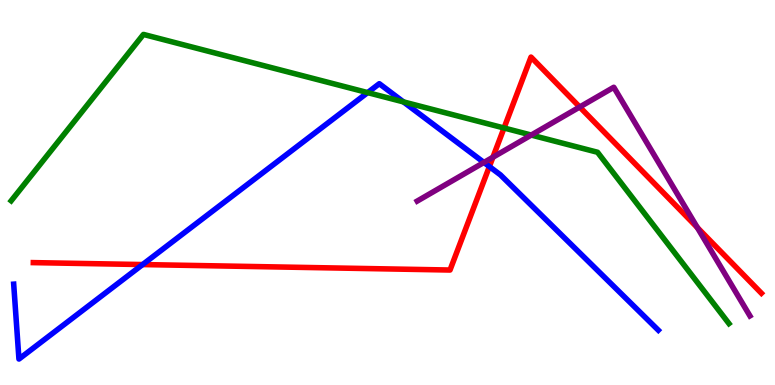[{'lines': ['blue', 'red'], 'intersections': [{'x': 1.84, 'y': 3.13}, {'x': 6.31, 'y': 5.67}]}, {'lines': ['green', 'red'], 'intersections': [{'x': 6.5, 'y': 6.68}]}, {'lines': ['purple', 'red'], 'intersections': [{'x': 6.36, 'y': 5.92}, {'x': 7.48, 'y': 7.22}, {'x': 9.0, 'y': 4.09}]}, {'lines': ['blue', 'green'], 'intersections': [{'x': 4.74, 'y': 7.59}, {'x': 5.21, 'y': 7.35}]}, {'lines': ['blue', 'purple'], 'intersections': [{'x': 6.24, 'y': 5.78}]}, {'lines': ['green', 'purple'], 'intersections': [{'x': 6.85, 'y': 6.49}]}]